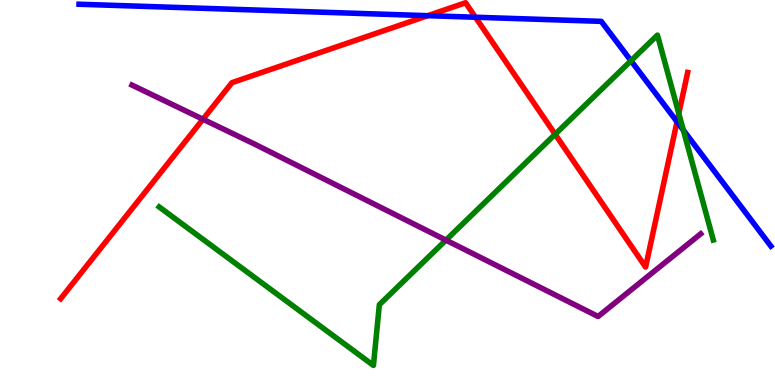[{'lines': ['blue', 'red'], 'intersections': [{'x': 5.52, 'y': 9.59}, {'x': 6.13, 'y': 9.55}, {'x': 8.74, 'y': 6.84}]}, {'lines': ['green', 'red'], 'intersections': [{'x': 7.16, 'y': 6.51}, {'x': 8.76, 'y': 7.05}]}, {'lines': ['purple', 'red'], 'intersections': [{'x': 2.62, 'y': 6.9}]}, {'lines': ['blue', 'green'], 'intersections': [{'x': 8.14, 'y': 8.42}, {'x': 8.82, 'y': 6.62}]}, {'lines': ['blue', 'purple'], 'intersections': []}, {'lines': ['green', 'purple'], 'intersections': [{'x': 5.75, 'y': 3.76}]}]